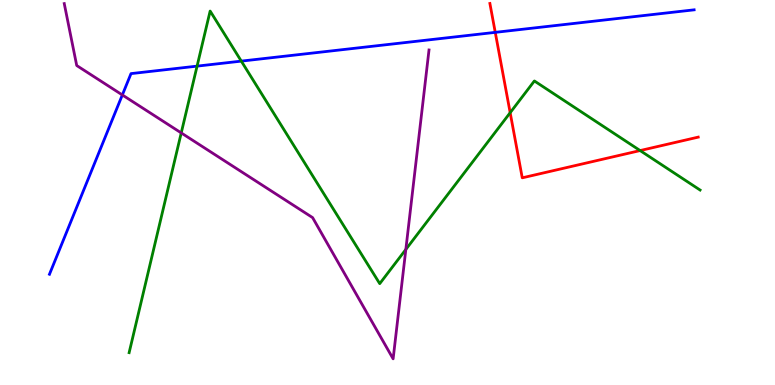[{'lines': ['blue', 'red'], 'intersections': [{'x': 6.39, 'y': 9.16}]}, {'lines': ['green', 'red'], 'intersections': [{'x': 6.58, 'y': 7.07}, {'x': 8.26, 'y': 6.09}]}, {'lines': ['purple', 'red'], 'intersections': []}, {'lines': ['blue', 'green'], 'intersections': [{'x': 2.54, 'y': 8.28}, {'x': 3.11, 'y': 8.41}]}, {'lines': ['blue', 'purple'], 'intersections': [{'x': 1.58, 'y': 7.53}]}, {'lines': ['green', 'purple'], 'intersections': [{'x': 2.34, 'y': 6.55}, {'x': 5.24, 'y': 3.52}]}]